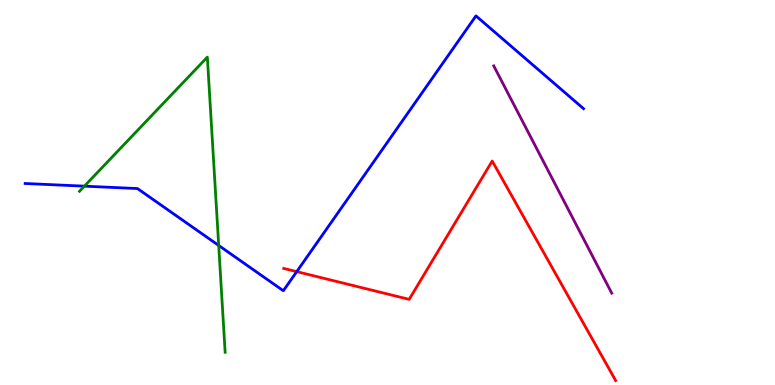[{'lines': ['blue', 'red'], 'intersections': [{'x': 3.83, 'y': 2.94}]}, {'lines': ['green', 'red'], 'intersections': []}, {'lines': ['purple', 'red'], 'intersections': []}, {'lines': ['blue', 'green'], 'intersections': [{'x': 1.09, 'y': 5.16}, {'x': 2.82, 'y': 3.62}]}, {'lines': ['blue', 'purple'], 'intersections': []}, {'lines': ['green', 'purple'], 'intersections': []}]